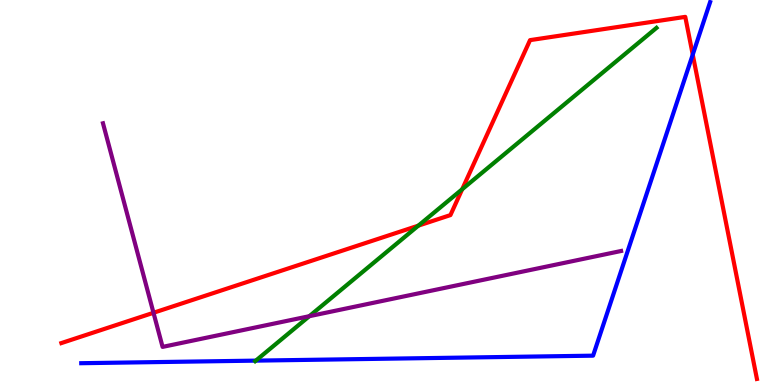[{'lines': ['blue', 'red'], 'intersections': [{'x': 8.94, 'y': 8.58}]}, {'lines': ['green', 'red'], 'intersections': [{'x': 5.4, 'y': 4.14}, {'x': 5.96, 'y': 5.08}]}, {'lines': ['purple', 'red'], 'intersections': [{'x': 1.98, 'y': 1.88}]}, {'lines': ['blue', 'green'], 'intersections': [{'x': 3.3, 'y': 0.633}]}, {'lines': ['blue', 'purple'], 'intersections': []}, {'lines': ['green', 'purple'], 'intersections': [{'x': 3.99, 'y': 1.79}]}]